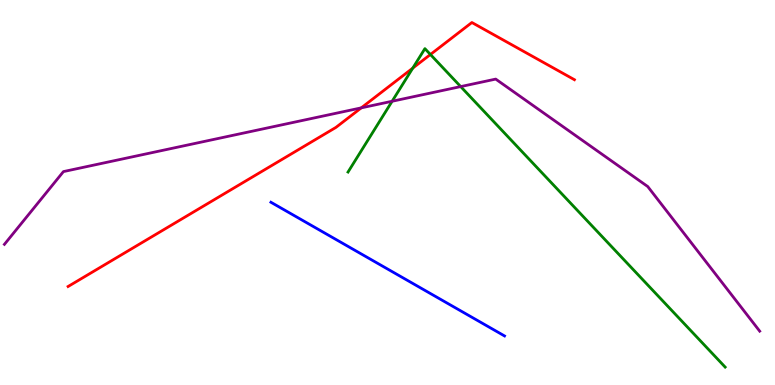[{'lines': ['blue', 'red'], 'intersections': []}, {'lines': ['green', 'red'], 'intersections': [{'x': 5.33, 'y': 8.23}, {'x': 5.55, 'y': 8.58}]}, {'lines': ['purple', 'red'], 'intersections': [{'x': 4.66, 'y': 7.2}]}, {'lines': ['blue', 'green'], 'intersections': []}, {'lines': ['blue', 'purple'], 'intersections': []}, {'lines': ['green', 'purple'], 'intersections': [{'x': 5.06, 'y': 7.37}, {'x': 5.94, 'y': 7.75}]}]